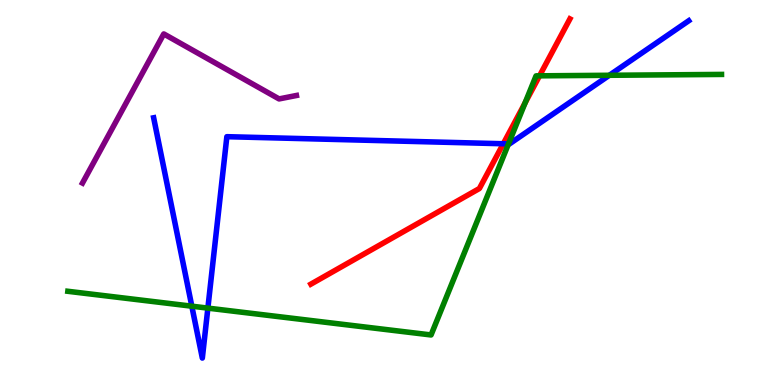[{'lines': ['blue', 'red'], 'intersections': [{'x': 6.49, 'y': 6.27}]}, {'lines': ['green', 'red'], 'intersections': [{'x': 6.78, 'y': 7.33}, {'x': 6.96, 'y': 8.03}]}, {'lines': ['purple', 'red'], 'intersections': []}, {'lines': ['blue', 'green'], 'intersections': [{'x': 2.48, 'y': 2.05}, {'x': 2.68, 'y': 2.0}, {'x': 6.56, 'y': 6.26}, {'x': 7.86, 'y': 8.04}]}, {'lines': ['blue', 'purple'], 'intersections': []}, {'lines': ['green', 'purple'], 'intersections': []}]